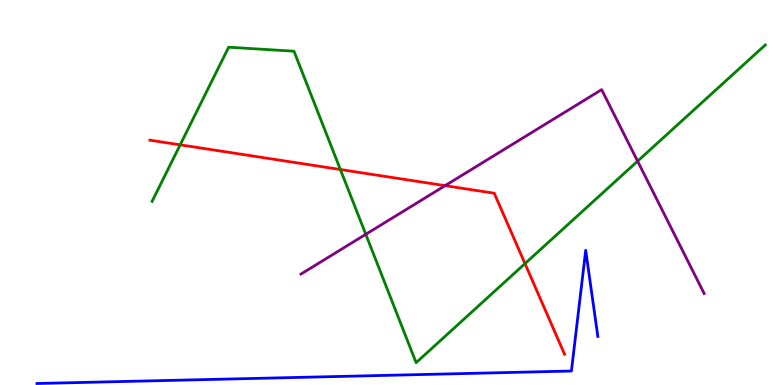[{'lines': ['blue', 'red'], 'intersections': []}, {'lines': ['green', 'red'], 'intersections': [{'x': 2.32, 'y': 6.24}, {'x': 4.39, 'y': 5.6}, {'x': 6.77, 'y': 3.15}]}, {'lines': ['purple', 'red'], 'intersections': [{'x': 5.74, 'y': 5.18}]}, {'lines': ['blue', 'green'], 'intersections': []}, {'lines': ['blue', 'purple'], 'intersections': []}, {'lines': ['green', 'purple'], 'intersections': [{'x': 4.72, 'y': 3.91}, {'x': 8.23, 'y': 5.81}]}]